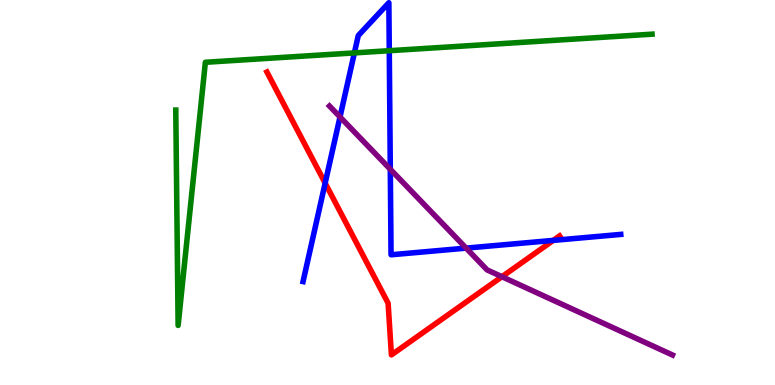[{'lines': ['blue', 'red'], 'intersections': [{'x': 4.2, 'y': 5.24}, {'x': 7.14, 'y': 3.76}]}, {'lines': ['green', 'red'], 'intersections': []}, {'lines': ['purple', 'red'], 'intersections': [{'x': 6.48, 'y': 2.81}]}, {'lines': ['blue', 'green'], 'intersections': [{'x': 4.57, 'y': 8.63}, {'x': 5.02, 'y': 8.68}]}, {'lines': ['blue', 'purple'], 'intersections': [{'x': 4.39, 'y': 6.96}, {'x': 5.04, 'y': 5.6}, {'x': 6.01, 'y': 3.56}]}, {'lines': ['green', 'purple'], 'intersections': []}]